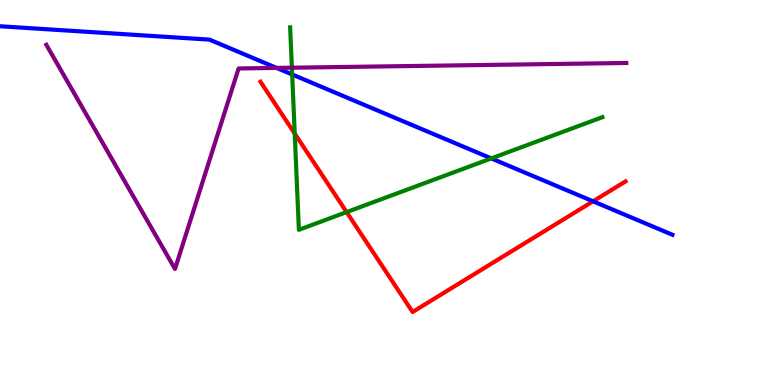[{'lines': ['blue', 'red'], 'intersections': [{'x': 7.65, 'y': 4.77}]}, {'lines': ['green', 'red'], 'intersections': [{'x': 3.8, 'y': 6.53}, {'x': 4.47, 'y': 4.49}]}, {'lines': ['purple', 'red'], 'intersections': []}, {'lines': ['blue', 'green'], 'intersections': [{'x': 3.77, 'y': 8.07}, {'x': 6.34, 'y': 5.89}]}, {'lines': ['blue', 'purple'], 'intersections': [{'x': 3.57, 'y': 8.24}]}, {'lines': ['green', 'purple'], 'intersections': [{'x': 3.77, 'y': 8.24}]}]